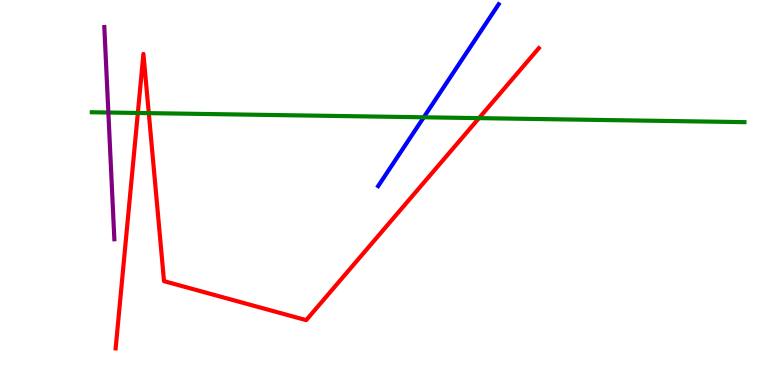[{'lines': ['blue', 'red'], 'intersections': []}, {'lines': ['green', 'red'], 'intersections': [{'x': 1.78, 'y': 7.07}, {'x': 1.92, 'y': 7.06}, {'x': 6.18, 'y': 6.93}]}, {'lines': ['purple', 'red'], 'intersections': []}, {'lines': ['blue', 'green'], 'intersections': [{'x': 5.47, 'y': 6.95}]}, {'lines': ['blue', 'purple'], 'intersections': []}, {'lines': ['green', 'purple'], 'intersections': [{'x': 1.4, 'y': 7.08}]}]